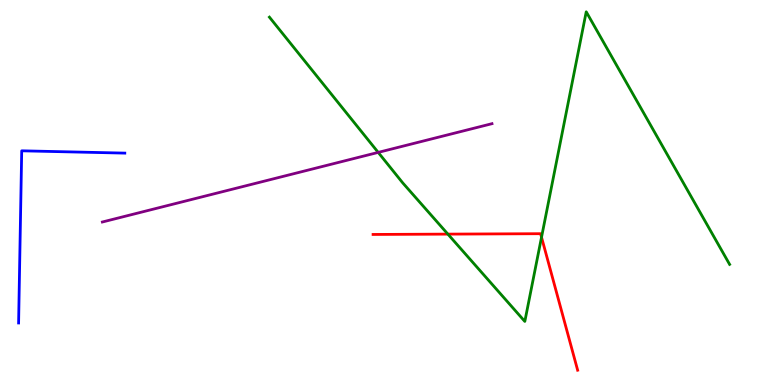[{'lines': ['blue', 'red'], 'intersections': []}, {'lines': ['green', 'red'], 'intersections': [{'x': 5.78, 'y': 3.92}, {'x': 6.99, 'y': 3.84}]}, {'lines': ['purple', 'red'], 'intersections': []}, {'lines': ['blue', 'green'], 'intersections': []}, {'lines': ['blue', 'purple'], 'intersections': []}, {'lines': ['green', 'purple'], 'intersections': [{'x': 4.88, 'y': 6.04}]}]